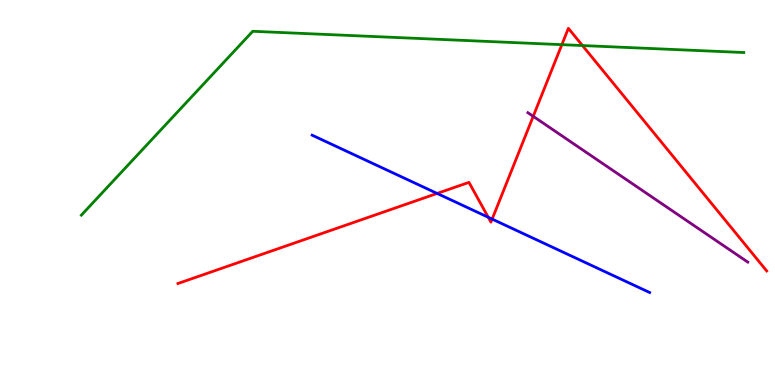[{'lines': ['blue', 'red'], 'intersections': [{'x': 5.64, 'y': 4.98}, {'x': 6.3, 'y': 4.36}, {'x': 6.35, 'y': 4.31}]}, {'lines': ['green', 'red'], 'intersections': [{'x': 7.25, 'y': 8.84}, {'x': 7.52, 'y': 8.82}]}, {'lines': ['purple', 'red'], 'intersections': [{'x': 6.88, 'y': 6.98}]}, {'lines': ['blue', 'green'], 'intersections': []}, {'lines': ['blue', 'purple'], 'intersections': []}, {'lines': ['green', 'purple'], 'intersections': []}]